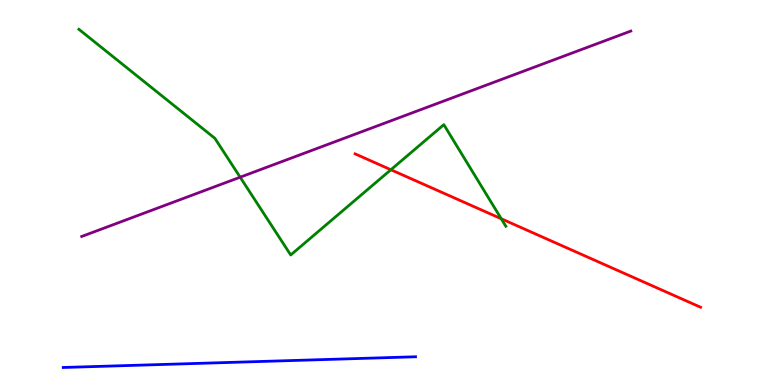[{'lines': ['blue', 'red'], 'intersections': []}, {'lines': ['green', 'red'], 'intersections': [{'x': 5.04, 'y': 5.59}, {'x': 6.47, 'y': 4.32}]}, {'lines': ['purple', 'red'], 'intersections': []}, {'lines': ['blue', 'green'], 'intersections': []}, {'lines': ['blue', 'purple'], 'intersections': []}, {'lines': ['green', 'purple'], 'intersections': [{'x': 3.1, 'y': 5.4}]}]